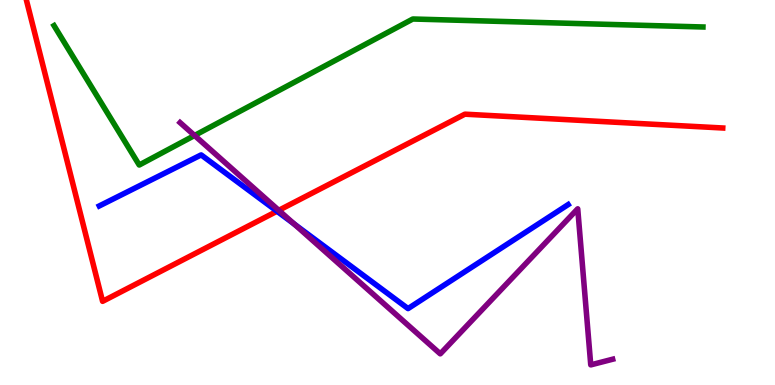[{'lines': ['blue', 'red'], 'intersections': [{'x': 3.57, 'y': 4.51}]}, {'lines': ['green', 'red'], 'intersections': []}, {'lines': ['purple', 'red'], 'intersections': [{'x': 3.6, 'y': 4.54}]}, {'lines': ['blue', 'green'], 'intersections': []}, {'lines': ['blue', 'purple'], 'intersections': [{'x': 3.8, 'y': 4.18}]}, {'lines': ['green', 'purple'], 'intersections': [{'x': 2.51, 'y': 6.48}]}]